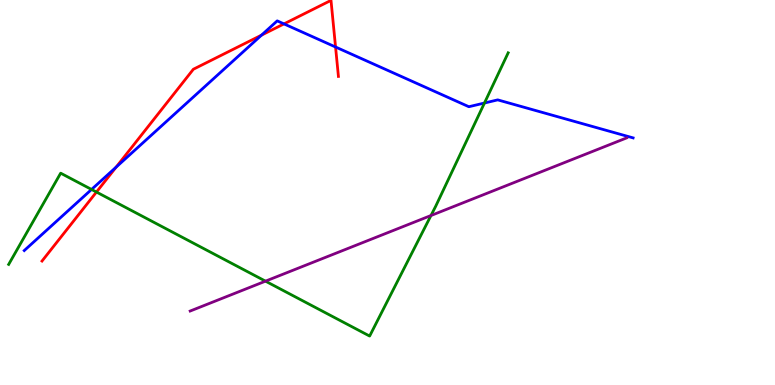[{'lines': ['blue', 'red'], 'intersections': [{'x': 1.5, 'y': 5.66}, {'x': 3.37, 'y': 9.09}, {'x': 3.66, 'y': 9.38}, {'x': 4.33, 'y': 8.78}]}, {'lines': ['green', 'red'], 'intersections': [{'x': 1.24, 'y': 5.01}]}, {'lines': ['purple', 'red'], 'intersections': []}, {'lines': ['blue', 'green'], 'intersections': [{'x': 1.18, 'y': 5.08}, {'x': 6.25, 'y': 7.32}]}, {'lines': ['blue', 'purple'], 'intersections': []}, {'lines': ['green', 'purple'], 'intersections': [{'x': 3.43, 'y': 2.7}, {'x': 5.56, 'y': 4.4}]}]